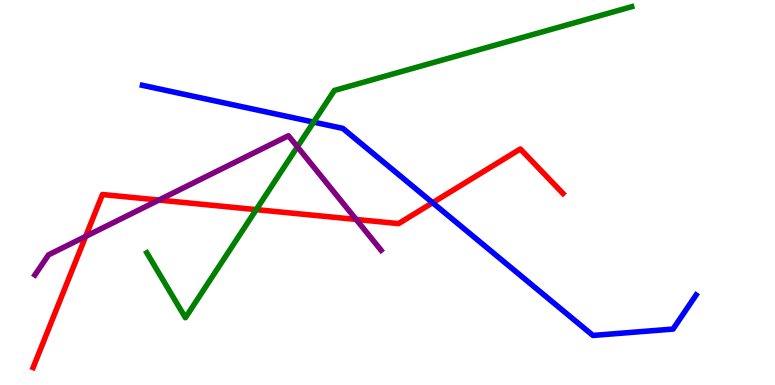[{'lines': ['blue', 'red'], 'intersections': [{'x': 5.58, 'y': 4.73}]}, {'lines': ['green', 'red'], 'intersections': [{'x': 3.31, 'y': 4.56}]}, {'lines': ['purple', 'red'], 'intersections': [{'x': 1.11, 'y': 3.86}, {'x': 2.05, 'y': 4.8}, {'x': 4.6, 'y': 4.3}]}, {'lines': ['blue', 'green'], 'intersections': [{'x': 4.05, 'y': 6.83}]}, {'lines': ['blue', 'purple'], 'intersections': []}, {'lines': ['green', 'purple'], 'intersections': [{'x': 3.84, 'y': 6.19}]}]